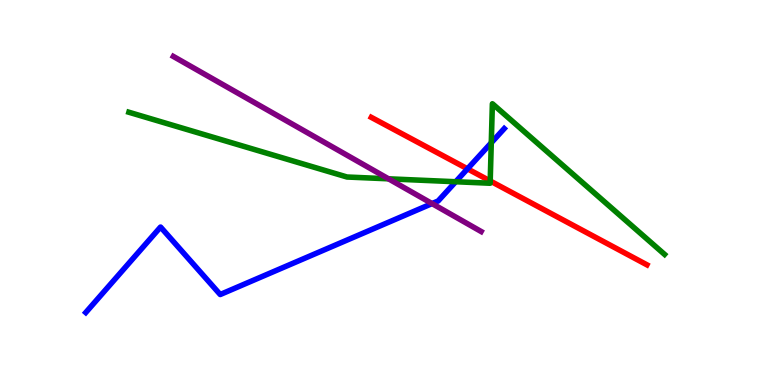[{'lines': ['blue', 'red'], 'intersections': [{'x': 6.03, 'y': 5.62}]}, {'lines': ['green', 'red'], 'intersections': [{'x': 6.33, 'y': 5.3}]}, {'lines': ['purple', 'red'], 'intersections': []}, {'lines': ['blue', 'green'], 'intersections': [{'x': 5.88, 'y': 5.28}, {'x': 6.34, 'y': 6.29}]}, {'lines': ['blue', 'purple'], 'intersections': [{'x': 5.57, 'y': 4.71}]}, {'lines': ['green', 'purple'], 'intersections': [{'x': 5.01, 'y': 5.36}]}]